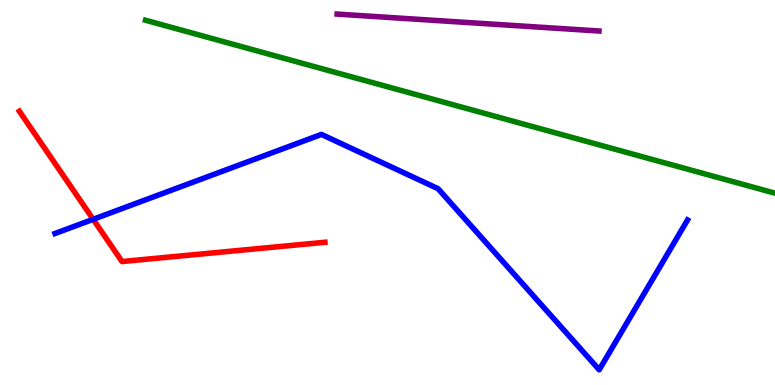[{'lines': ['blue', 'red'], 'intersections': [{'x': 1.2, 'y': 4.3}]}, {'lines': ['green', 'red'], 'intersections': []}, {'lines': ['purple', 'red'], 'intersections': []}, {'lines': ['blue', 'green'], 'intersections': []}, {'lines': ['blue', 'purple'], 'intersections': []}, {'lines': ['green', 'purple'], 'intersections': []}]